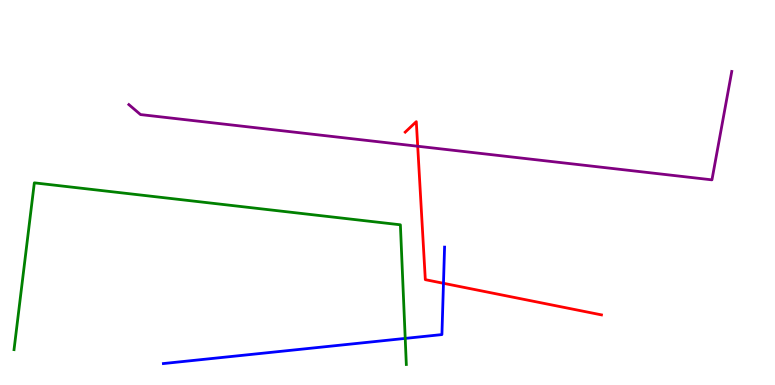[{'lines': ['blue', 'red'], 'intersections': [{'x': 5.72, 'y': 2.64}]}, {'lines': ['green', 'red'], 'intersections': []}, {'lines': ['purple', 'red'], 'intersections': [{'x': 5.39, 'y': 6.2}]}, {'lines': ['blue', 'green'], 'intersections': [{'x': 5.23, 'y': 1.21}]}, {'lines': ['blue', 'purple'], 'intersections': []}, {'lines': ['green', 'purple'], 'intersections': []}]